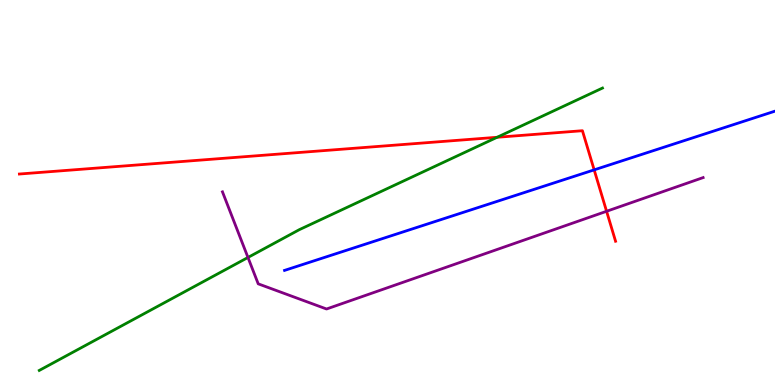[{'lines': ['blue', 'red'], 'intersections': [{'x': 7.67, 'y': 5.59}]}, {'lines': ['green', 'red'], 'intersections': [{'x': 6.41, 'y': 6.43}]}, {'lines': ['purple', 'red'], 'intersections': [{'x': 7.83, 'y': 4.51}]}, {'lines': ['blue', 'green'], 'intersections': []}, {'lines': ['blue', 'purple'], 'intersections': []}, {'lines': ['green', 'purple'], 'intersections': [{'x': 3.2, 'y': 3.31}]}]